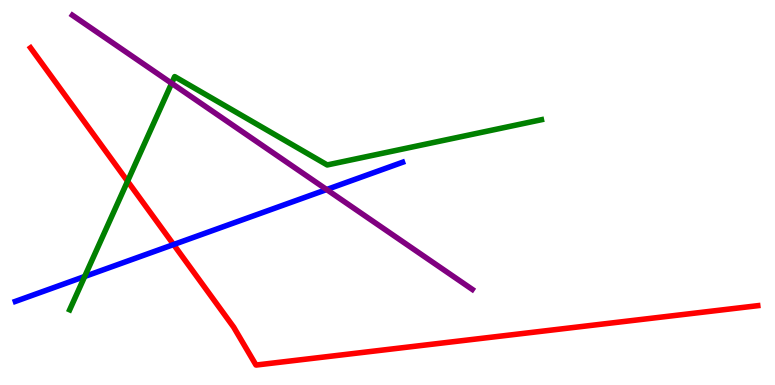[{'lines': ['blue', 'red'], 'intersections': [{'x': 2.24, 'y': 3.65}]}, {'lines': ['green', 'red'], 'intersections': [{'x': 1.65, 'y': 5.29}]}, {'lines': ['purple', 'red'], 'intersections': []}, {'lines': ['blue', 'green'], 'intersections': [{'x': 1.09, 'y': 2.82}]}, {'lines': ['blue', 'purple'], 'intersections': [{'x': 4.21, 'y': 5.08}]}, {'lines': ['green', 'purple'], 'intersections': [{'x': 2.21, 'y': 7.84}]}]